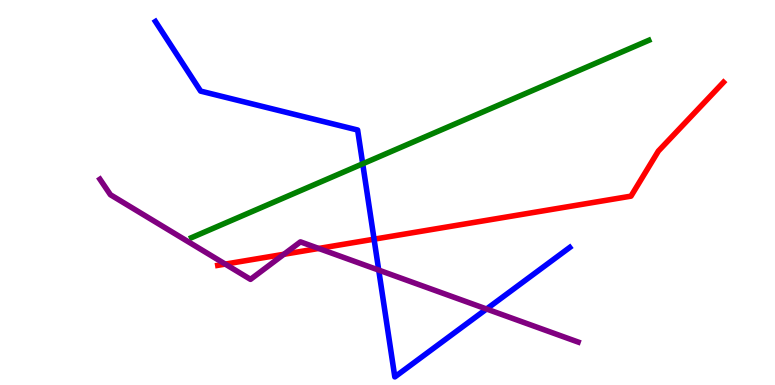[{'lines': ['blue', 'red'], 'intersections': [{'x': 4.83, 'y': 3.79}]}, {'lines': ['green', 'red'], 'intersections': []}, {'lines': ['purple', 'red'], 'intersections': [{'x': 2.91, 'y': 3.14}, {'x': 3.66, 'y': 3.4}, {'x': 4.11, 'y': 3.55}]}, {'lines': ['blue', 'green'], 'intersections': [{'x': 4.68, 'y': 5.75}]}, {'lines': ['blue', 'purple'], 'intersections': [{'x': 4.89, 'y': 2.98}, {'x': 6.28, 'y': 1.97}]}, {'lines': ['green', 'purple'], 'intersections': []}]